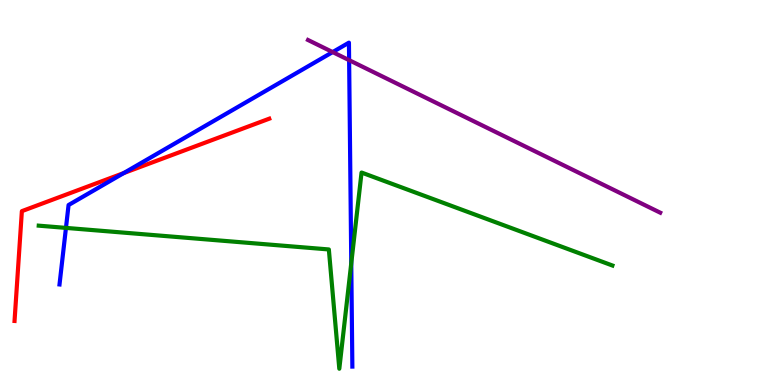[{'lines': ['blue', 'red'], 'intersections': [{'x': 1.6, 'y': 5.5}]}, {'lines': ['green', 'red'], 'intersections': []}, {'lines': ['purple', 'red'], 'intersections': []}, {'lines': ['blue', 'green'], 'intersections': [{'x': 0.851, 'y': 4.08}, {'x': 4.53, 'y': 3.16}]}, {'lines': ['blue', 'purple'], 'intersections': [{'x': 4.29, 'y': 8.65}, {'x': 4.5, 'y': 8.44}]}, {'lines': ['green', 'purple'], 'intersections': []}]